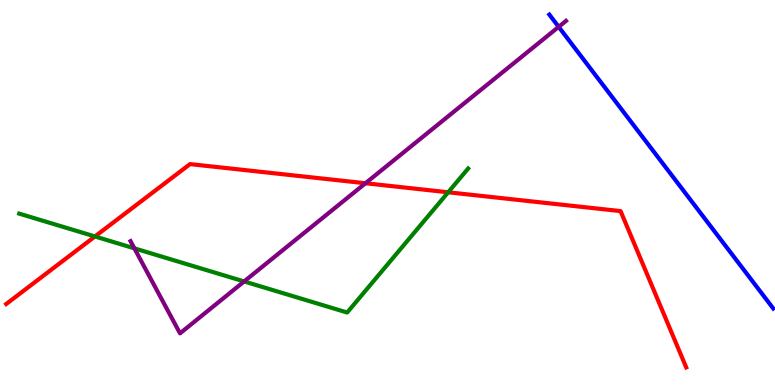[{'lines': ['blue', 'red'], 'intersections': []}, {'lines': ['green', 'red'], 'intersections': [{'x': 1.23, 'y': 3.86}, {'x': 5.78, 'y': 5.01}]}, {'lines': ['purple', 'red'], 'intersections': [{'x': 4.72, 'y': 5.24}]}, {'lines': ['blue', 'green'], 'intersections': []}, {'lines': ['blue', 'purple'], 'intersections': [{'x': 7.21, 'y': 9.3}]}, {'lines': ['green', 'purple'], 'intersections': [{'x': 1.73, 'y': 3.55}, {'x': 3.15, 'y': 2.69}]}]